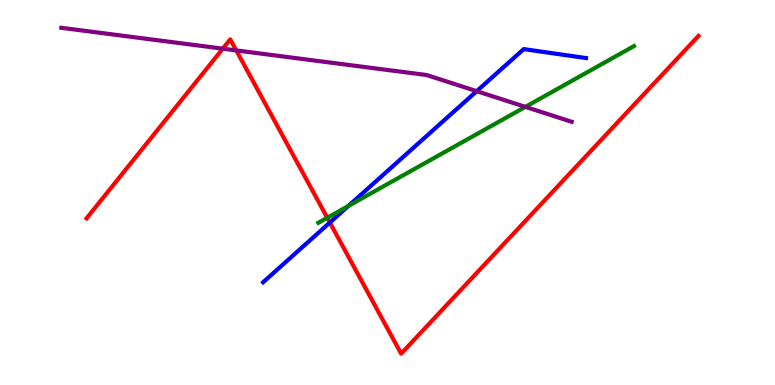[{'lines': ['blue', 'red'], 'intersections': [{'x': 4.26, 'y': 4.22}]}, {'lines': ['green', 'red'], 'intersections': [{'x': 4.22, 'y': 4.34}]}, {'lines': ['purple', 'red'], 'intersections': [{'x': 2.87, 'y': 8.74}, {'x': 3.05, 'y': 8.69}]}, {'lines': ['blue', 'green'], 'intersections': [{'x': 4.5, 'y': 4.65}]}, {'lines': ['blue', 'purple'], 'intersections': [{'x': 6.15, 'y': 7.63}]}, {'lines': ['green', 'purple'], 'intersections': [{'x': 6.78, 'y': 7.22}]}]